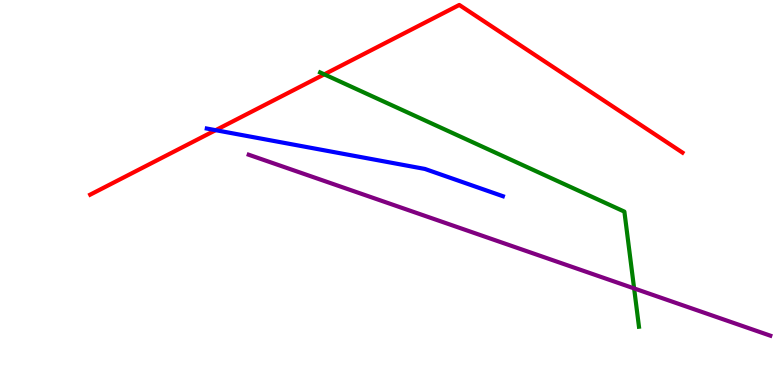[{'lines': ['blue', 'red'], 'intersections': [{'x': 2.78, 'y': 6.62}]}, {'lines': ['green', 'red'], 'intersections': [{'x': 4.18, 'y': 8.07}]}, {'lines': ['purple', 'red'], 'intersections': []}, {'lines': ['blue', 'green'], 'intersections': []}, {'lines': ['blue', 'purple'], 'intersections': []}, {'lines': ['green', 'purple'], 'intersections': [{'x': 8.18, 'y': 2.51}]}]